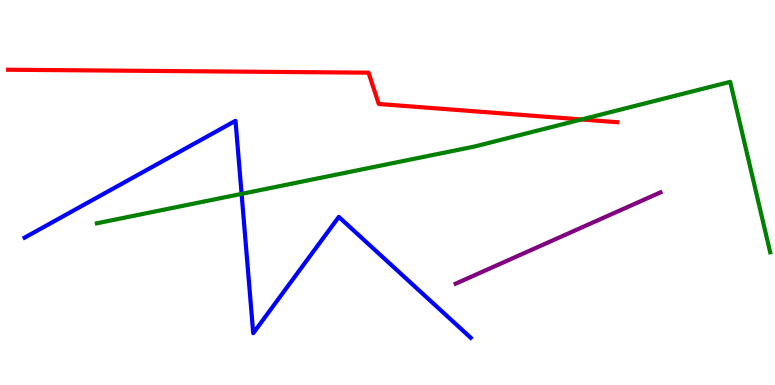[{'lines': ['blue', 'red'], 'intersections': []}, {'lines': ['green', 'red'], 'intersections': [{'x': 7.5, 'y': 6.9}]}, {'lines': ['purple', 'red'], 'intersections': []}, {'lines': ['blue', 'green'], 'intersections': [{'x': 3.12, 'y': 4.96}]}, {'lines': ['blue', 'purple'], 'intersections': []}, {'lines': ['green', 'purple'], 'intersections': []}]